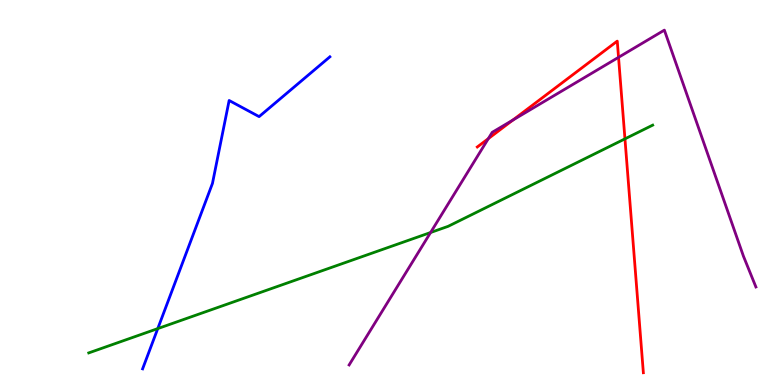[{'lines': ['blue', 'red'], 'intersections': []}, {'lines': ['green', 'red'], 'intersections': [{'x': 8.06, 'y': 6.39}]}, {'lines': ['purple', 'red'], 'intersections': [{'x': 6.3, 'y': 6.4}, {'x': 6.62, 'y': 6.88}, {'x': 7.98, 'y': 8.51}]}, {'lines': ['blue', 'green'], 'intersections': [{'x': 2.04, 'y': 1.47}]}, {'lines': ['blue', 'purple'], 'intersections': []}, {'lines': ['green', 'purple'], 'intersections': [{'x': 5.56, 'y': 3.96}]}]